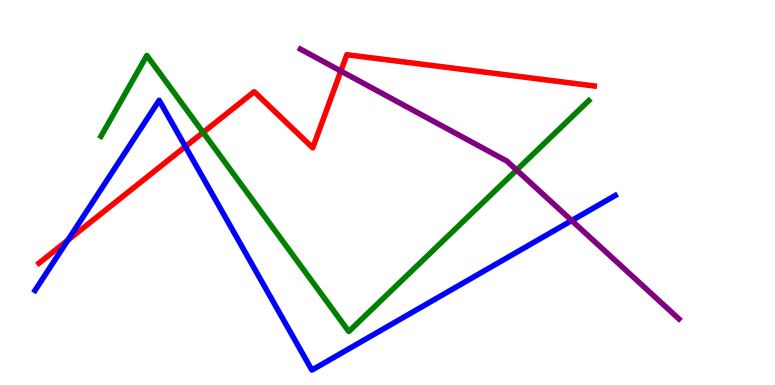[{'lines': ['blue', 'red'], 'intersections': [{'x': 0.875, 'y': 3.76}, {'x': 2.39, 'y': 6.19}]}, {'lines': ['green', 'red'], 'intersections': [{'x': 2.62, 'y': 6.56}]}, {'lines': ['purple', 'red'], 'intersections': [{'x': 4.4, 'y': 8.15}]}, {'lines': ['blue', 'green'], 'intersections': []}, {'lines': ['blue', 'purple'], 'intersections': [{'x': 7.38, 'y': 4.27}]}, {'lines': ['green', 'purple'], 'intersections': [{'x': 6.67, 'y': 5.58}]}]